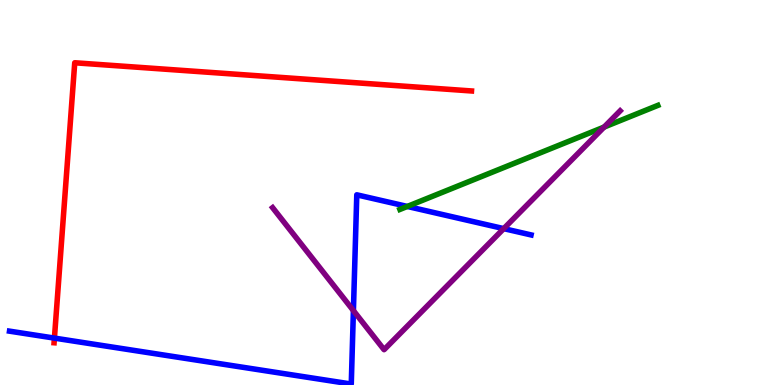[{'lines': ['blue', 'red'], 'intersections': [{'x': 0.702, 'y': 1.22}]}, {'lines': ['green', 'red'], 'intersections': []}, {'lines': ['purple', 'red'], 'intersections': []}, {'lines': ['blue', 'green'], 'intersections': [{'x': 5.26, 'y': 4.64}]}, {'lines': ['blue', 'purple'], 'intersections': [{'x': 4.56, 'y': 1.93}, {'x': 6.5, 'y': 4.06}]}, {'lines': ['green', 'purple'], 'intersections': [{'x': 7.79, 'y': 6.7}]}]